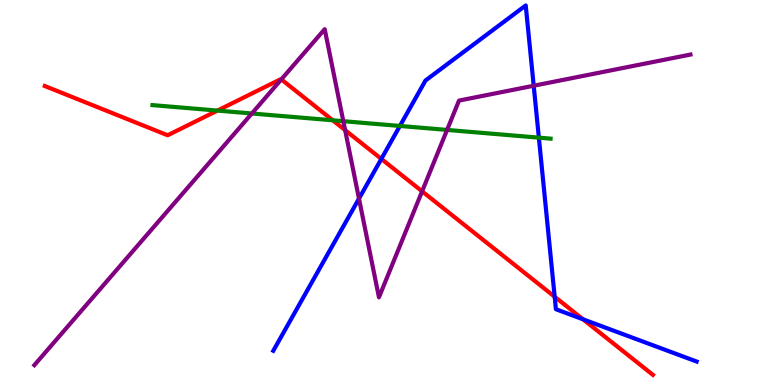[{'lines': ['blue', 'red'], 'intersections': [{'x': 4.92, 'y': 5.87}, {'x': 7.16, 'y': 2.29}, {'x': 7.52, 'y': 1.71}]}, {'lines': ['green', 'red'], 'intersections': [{'x': 2.81, 'y': 7.13}, {'x': 4.29, 'y': 6.88}]}, {'lines': ['purple', 'red'], 'intersections': [{'x': 3.63, 'y': 7.94}, {'x': 4.45, 'y': 6.62}, {'x': 5.45, 'y': 5.03}]}, {'lines': ['blue', 'green'], 'intersections': [{'x': 5.16, 'y': 6.73}, {'x': 6.95, 'y': 6.42}]}, {'lines': ['blue', 'purple'], 'intersections': [{'x': 4.63, 'y': 4.84}, {'x': 6.89, 'y': 7.77}]}, {'lines': ['green', 'purple'], 'intersections': [{'x': 3.25, 'y': 7.05}, {'x': 4.43, 'y': 6.85}, {'x': 5.77, 'y': 6.63}]}]